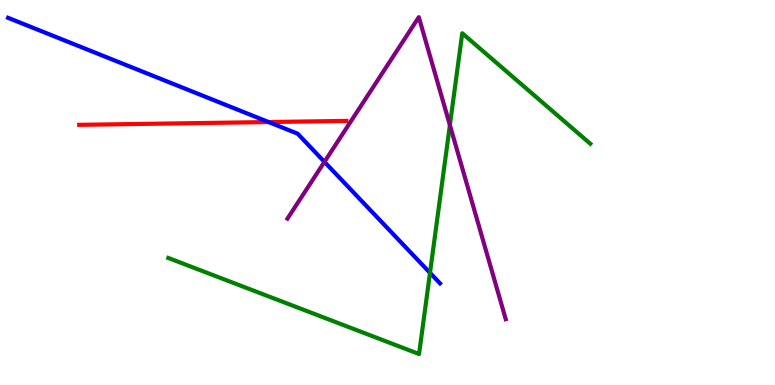[{'lines': ['blue', 'red'], 'intersections': [{'x': 3.47, 'y': 6.83}]}, {'lines': ['green', 'red'], 'intersections': []}, {'lines': ['purple', 'red'], 'intersections': []}, {'lines': ['blue', 'green'], 'intersections': [{'x': 5.55, 'y': 2.91}]}, {'lines': ['blue', 'purple'], 'intersections': [{'x': 4.19, 'y': 5.8}]}, {'lines': ['green', 'purple'], 'intersections': [{'x': 5.8, 'y': 6.75}]}]